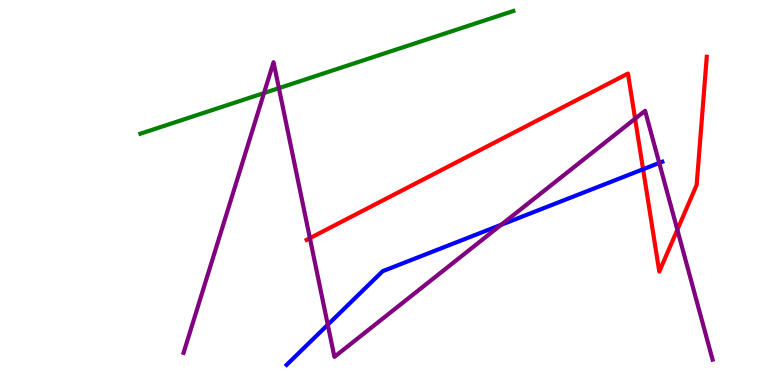[{'lines': ['blue', 'red'], 'intersections': [{'x': 8.3, 'y': 5.6}]}, {'lines': ['green', 'red'], 'intersections': []}, {'lines': ['purple', 'red'], 'intersections': [{'x': 4.0, 'y': 3.81}, {'x': 8.19, 'y': 6.92}, {'x': 8.74, 'y': 4.03}]}, {'lines': ['blue', 'green'], 'intersections': []}, {'lines': ['blue', 'purple'], 'intersections': [{'x': 4.23, 'y': 1.57}, {'x': 6.47, 'y': 4.16}, {'x': 8.51, 'y': 5.77}]}, {'lines': ['green', 'purple'], 'intersections': [{'x': 3.41, 'y': 7.58}, {'x': 3.6, 'y': 7.71}]}]